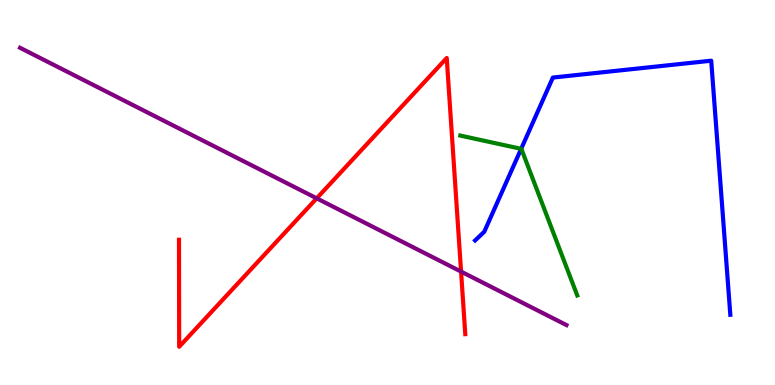[{'lines': ['blue', 'red'], 'intersections': []}, {'lines': ['green', 'red'], 'intersections': []}, {'lines': ['purple', 'red'], 'intersections': [{'x': 4.09, 'y': 4.85}, {'x': 5.95, 'y': 2.95}]}, {'lines': ['blue', 'green'], 'intersections': [{'x': 6.72, 'y': 6.13}]}, {'lines': ['blue', 'purple'], 'intersections': []}, {'lines': ['green', 'purple'], 'intersections': []}]